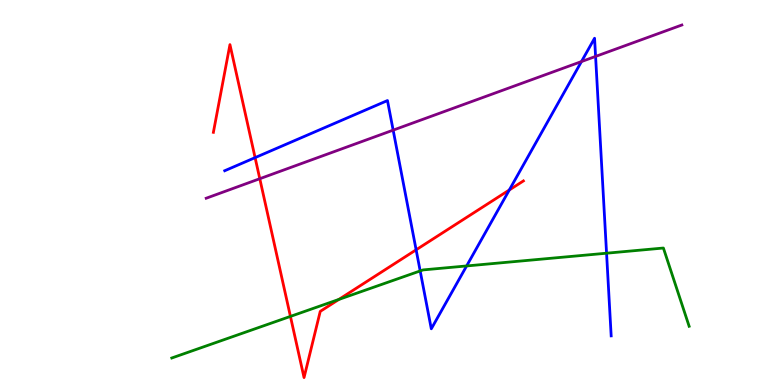[{'lines': ['blue', 'red'], 'intersections': [{'x': 3.29, 'y': 5.91}, {'x': 5.37, 'y': 3.51}, {'x': 6.57, 'y': 5.07}]}, {'lines': ['green', 'red'], 'intersections': [{'x': 3.75, 'y': 1.78}, {'x': 4.37, 'y': 2.22}]}, {'lines': ['purple', 'red'], 'intersections': [{'x': 3.35, 'y': 5.36}]}, {'lines': ['blue', 'green'], 'intersections': [{'x': 5.42, 'y': 2.96}, {'x': 6.02, 'y': 3.09}, {'x': 7.83, 'y': 3.42}]}, {'lines': ['blue', 'purple'], 'intersections': [{'x': 5.07, 'y': 6.62}, {'x': 7.5, 'y': 8.4}, {'x': 7.68, 'y': 8.53}]}, {'lines': ['green', 'purple'], 'intersections': []}]